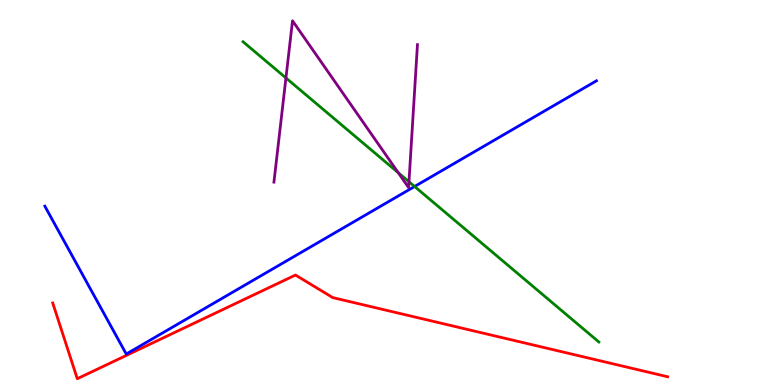[{'lines': ['blue', 'red'], 'intersections': []}, {'lines': ['green', 'red'], 'intersections': []}, {'lines': ['purple', 'red'], 'intersections': []}, {'lines': ['blue', 'green'], 'intersections': [{'x': 5.35, 'y': 5.16}]}, {'lines': ['blue', 'purple'], 'intersections': []}, {'lines': ['green', 'purple'], 'intersections': [{'x': 3.69, 'y': 7.98}, {'x': 5.14, 'y': 5.51}, {'x': 5.28, 'y': 5.28}]}]